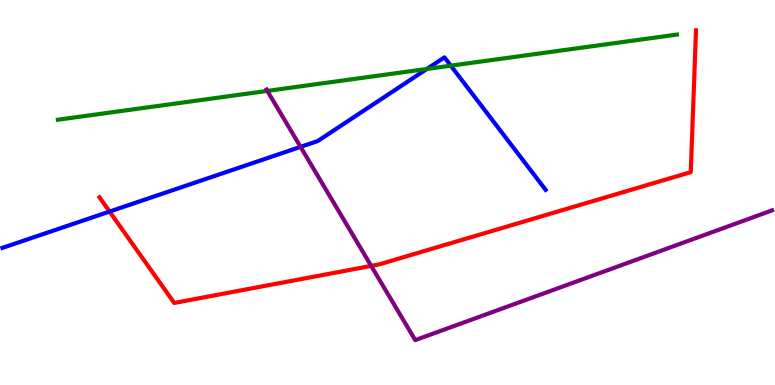[{'lines': ['blue', 'red'], 'intersections': [{'x': 1.41, 'y': 4.5}]}, {'lines': ['green', 'red'], 'intersections': []}, {'lines': ['purple', 'red'], 'intersections': [{'x': 4.79, 'y': 3.09}]}, {'lines': ['blue', 'green'], 'intersections': [{'x': 5.51, 'y': 8.21}, {'x': 5.82, 'y': 8.29}]}, {'lines': ['blue', 'purple'], 'intersections': [{'x': 3.88, 'y': 6.19}]}, {'lines': ['green', 'purple'], 'intersections': [{'x': 3.45, 'y': 7.64}]}]